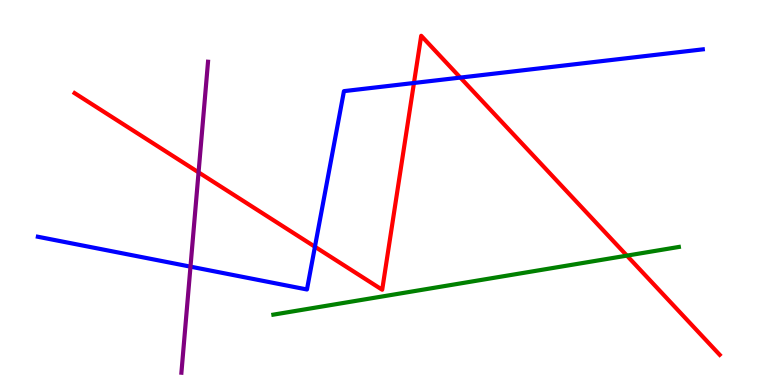[{'lines': ['blue', 'red'], 'intersections': [{'x': 4.06, 'y': 3.59}, {'x': 5.34, 'y': 7.84}, {'x': 5.94, 'y': 7.98}]}, {'lines': ['green', 'red'], 'intersections': [{'x': 8.09, 'y': 3.36}]}, {'lines': ['purple', 'red'], 'intersections': [{'x': 2.56, 'y': 5.52}]}, {'lines': ['blue', 'green'], 'intersections': []}, {'lines': ['blue', 'purple'], 'intersections': [{'x': 2.46, 'y': 3.07}]}, {'lines': ['green', 'purple'], 'intersections': []}]